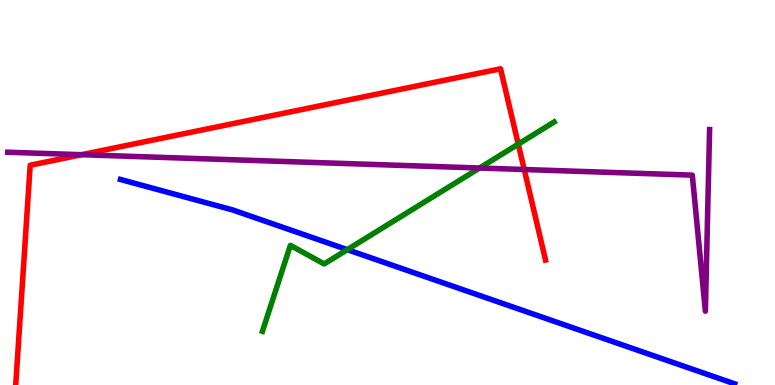[{'lines': ['blue', 'red'], 'intersections': []}, {'lines': ['green', 'red'], 'intersections': [{'x': 6.69, 'y': 6.26}]}, {'lines': ['purple', 'red'], 'intersections': [{'x': 1.05, 'y': 5.98}, {'x': 6.76, 'y': 5.6}]}, {'lines': ['blue', 'green'], 'intersections': [{'x': 4.48, 'y': 3.52}]}, {'lines': ['blue', 'purple'], 'intersections': []}, {'lines': ['green', 'purple'], 'intersections': [{'x': 6.19, 'y': 5.64}]}]